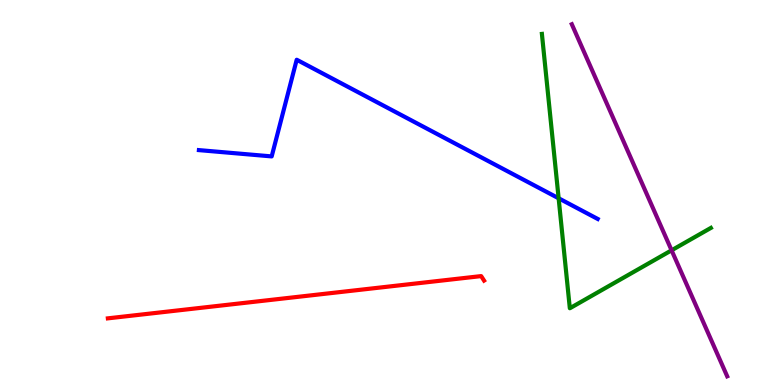[{'lines': ['blue', 'red'], 'intersections': []}, {'lines': ['green', 'red'], 'intersections': []}, {'lines': ['purple', 'red'], 'intersections': []}, {'lines': ['blue', 'green'], 'intersections': [{'x': 7.21, 'y': 4.85}]}, {'lines': ['blue', 'purple'], 'intersections': []}, {'lines': ['green', 'purple'], 'intersections': [{'x': 8.67, 'y': 3.5}]}]